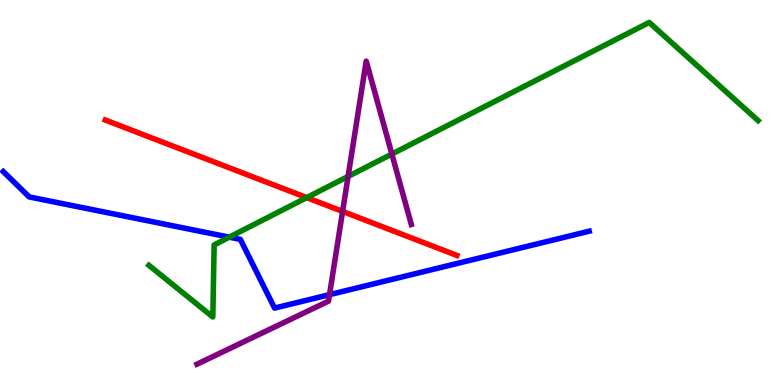[{'lines': ['blue', 'red'], 'intersections': []}, {'lines': ['green', 'red'], 'intersections': [{'x': 3.96, 'y': 4.87}]}, {'lines': ['purple', 'red'], 'intersections': [{'x': 4.42, 'y': 4.51}]}, {'lines': ['blue', 'green'], 'intersections': [{'x': 2.96, 'y': 3.84}]}, {'lines': ['blue', 'purple'], 'intersections': [{'x': 4.25, 'y': 2.35}]}, {'lines': ['green', 'purple'], 'intersections': [{'x': 4.49, 'y': 5.42}, {'x': 5.06, 'y': 6.0}]}]